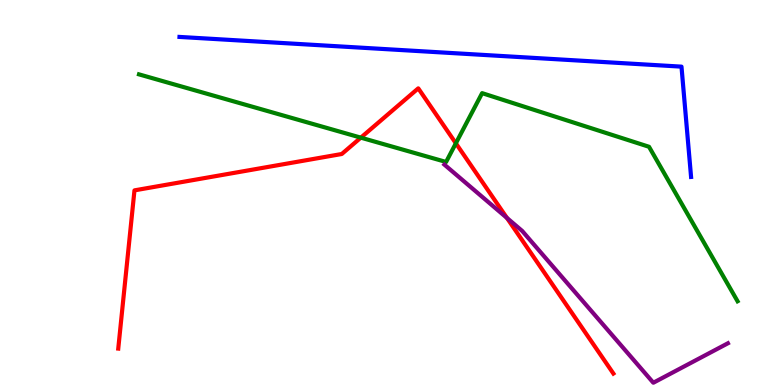[{'lines': ['blue', 'red'], 'intersections': []}, {'lines': ['green', 'red'], 'intersections': [{'x': 4.66, 'y': 6.42}, {'x': 5.88, 'y': 6.28}]}, {'lines': ['purple', 'red'], 'intersections': [{'x': 6.54, 'y': 4.34}]}, {'lines': ['blue', 'green'], 'intersections': []}, {'lines': ['blue', 'purple'], 'intersections': []}, {'lines': ['green', 'purple'], 'intersections': []}]